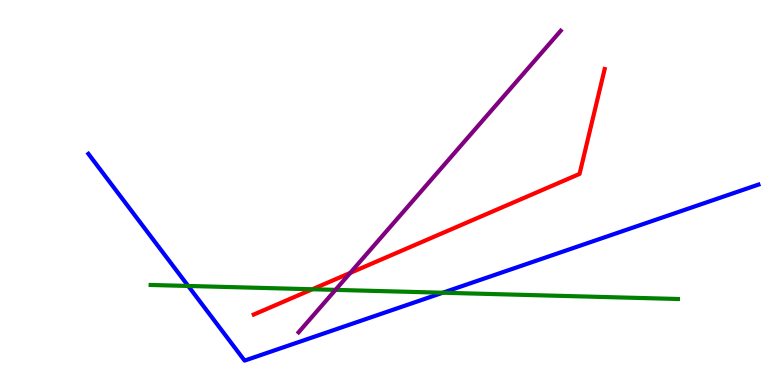[{'lines': ['blue', 'red'], 'intersections': []}, {'lines': ['green', 'red'], 'intersections': [{'x': 4.03, 'y': 2.49}]}, {'lines': ['purple', 'red'], 'intersections': [{'x': 4.52, 'y': 2.91}]}, {'lines': ['blue', 'green'], 'intersections': [{'x': 2.43, 'y': 2.57}, {'x': 5.71, 'y': 2.4}]}, {'lines': ['blue', 'purple'], 'intersections': []}, {'lines': ['green', 'purple'], 'intersections': [{'x': 4.33, 'y': 2.47}]}]